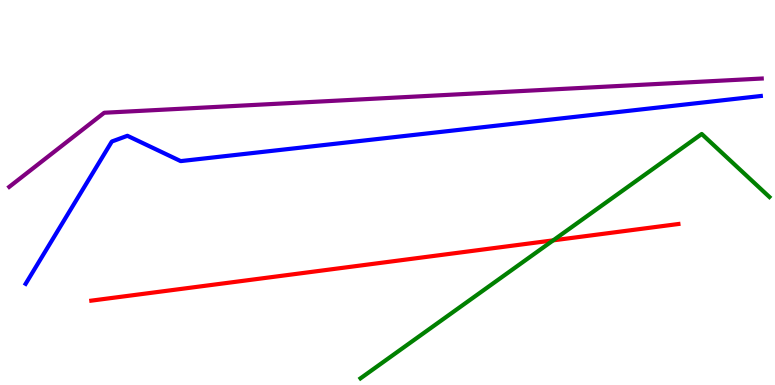[{'lines': ['blue', 'red'], 'intersections': []}, {'lines': ['green', 'red'], 'intersections': [{'x': 7.14, 'y': 3.76}]}, {'lines': ['purple', 'red'], 'intersections': []}, {'lines': ['blue', 'green'], 'intersections': []}, {'lines': ['blue', 'purple'], 'intersections': []}, {'lines': ['green', 'purple'], 'intersections': []}]